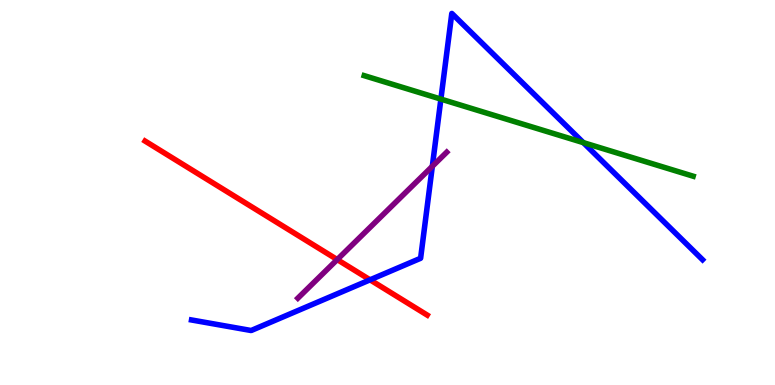[{'lines': ['blue', 'red'], 'intersections': [{'x': 4.77, 'y': 2.73}]}, {'lines': ['green', 'red'], 'intersections': []}, {'lines': ['purple', 'red'], 'intersections': [{'x': 4.35, 'y': 3.26}]}, {'lines': ['blue', 'green'], 'intersections': [{'x': 5.69, 'y': 7.43}, {'x': 7.53, 'y': 6.3}]}, {'lines': ['blue', 'purple'], 'intersections': [{'x': 5.58, 'y': 5.68}]}, {'lines': ['green', 'purple'], 'intersections': []}]